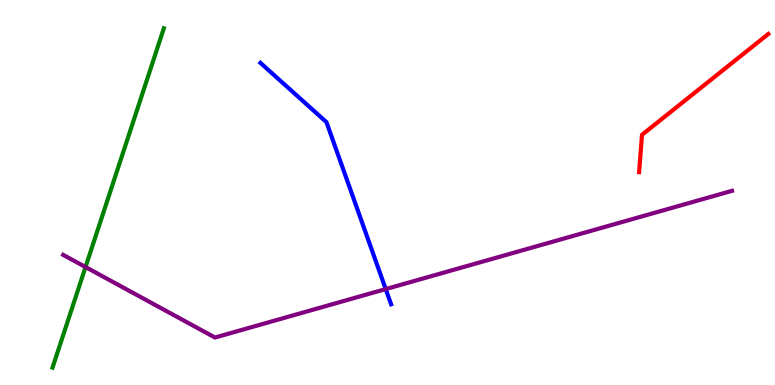[{'lines': ['blue', 'red'], 'intersections': []}, {'lines': ['green', 'red'], 'intersections': []}, {'lines': ['purple', 'red'], 'intersections': []}, {'lines': ['blue', 'green'], 'intersections': []}, {'lines': ['blue', 'purple'], 'intersections': [{'x': 4.98, 'y': 2.49}]}, {'lines': ['green', 'purple'], 'intersections': [{'x': 1.1, 'y': 3.06}]}]